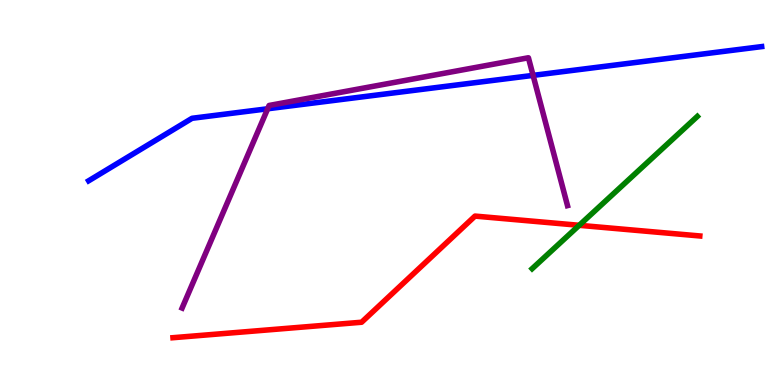[{'lines': ['blue', 'red'], 'intersections': []}, {'lines': ['green', 'red'], 'intersections': [{'x': 7.47, 'y': 4.15}]}, {'lines': ['purple', 'red'], 'intersections': []}, {'lines': ['blue', 'green'], 'intersections': []}, {'lines': ['blue', 'purple'], 'intersections': [{'x': 3.45, 'y': 7.17}, {'x': 6.88, 'y': 8.04}]}, {'lines': ['green', 'purple'], 'intersections': []}]